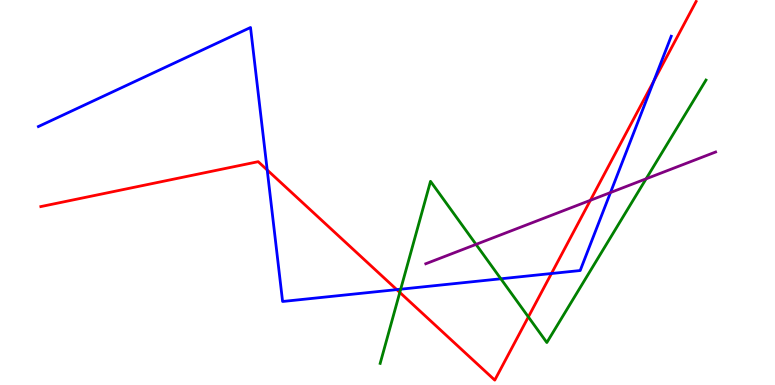[{'lines': ['blue', 'red'], 'intersections': [{'x': 3.45, 'y': 5.58}, {'x': 5.12, 'y': 2.48}, {'x': 7.12, 'y': 2.9}, {'x': 8.44, 'y': 7.9}]}, {'lines': ['green', 'red'], 'intersections': [{'x': 5.16, 'y': 2.4}, {'x': 6.82, 'y': 1.77}]}, {'lines': ['purple', 'red'], 'intersections': [{'x': 7.62, 'y': 4.8}]}, {'lines': ['blue', 'green'], 'intersections': [{'x': 5.17, 'y': 2.49}, {'x': 6.46, 'y': 2.76}]}, {'lines': ['blue', 'purple'], 'intersections': [{'x': 7.88, 'y': 5.0}]}, {'lines': ['green', 'purple'], 'intersections': [{'x': 6.14, 'y': 3.65}, {'x': 8.34, 'y': 5.36}]}]